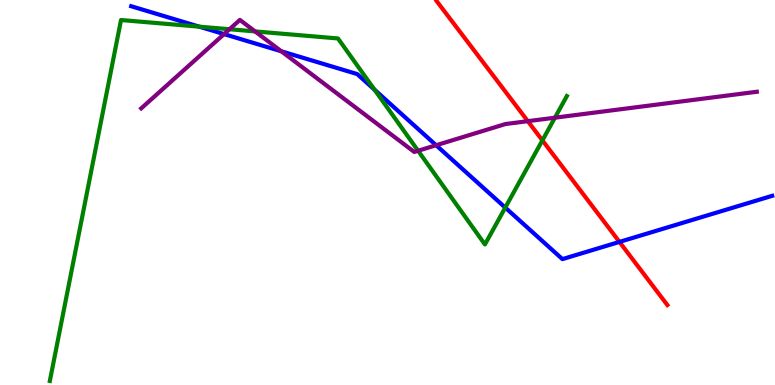[{'lines': ['blue', 'red'], 'intersections': [{'x': 7.99, 'y': 3.72}]}, {'lines': ['green', 'red'], 'intersections': [{'x': 7.0, 'y': 6.35}]}, {'lines': ['purple', 'red'], 'intersections': [{'x': 6.81, 'y': 6.85}]}, {'lines': ['blue', 'green'], 'intersections': [{'x': 2.57, 'y': 9.31}, {'x': 4.83, 'y': 7.67}, {'x': 6.52, 'y': 4.61}]}, {'lines': ['blue', 'purple'], 'intersections': [{'x': 2.89, 'y': 9.11}, {'x': 3.63, 'y': 8.67}, {'x': 5.63, 'y': 6.23}]}, {'lines': ['green', 'purple'], 'intersections': [{'x': 2.96, 'y': 9.24}, {'x': 3.29, 'y': 9.18}, {'x': 5.39, 'y': 6.08}, {'x': 7.16, 'y': 6.94}]}]